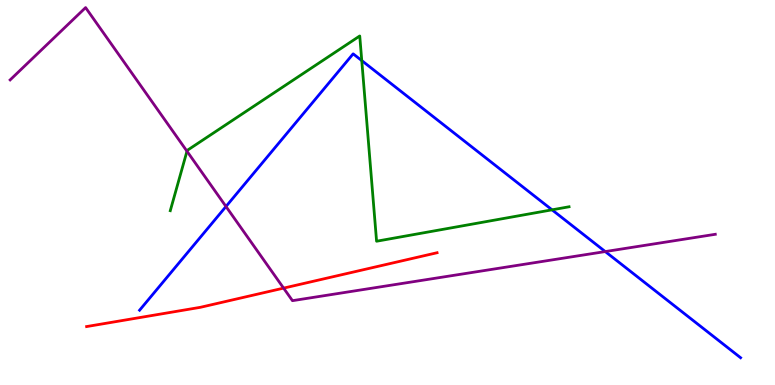[{'lines': ['blue', 'red'], 'intersections': []}, {'lines': ['green', 'red'], 'intersections': []}, {'lines': ['purple', 'red'], 'intersections': [{'x': 3.66, 'y': 2.52}]}, {'lines': ['blue', 'green'], 'intersections': [{'x': 4.67, 'y': 8.43}, {'x': 7.12, 'y': 4.55}]}, {'lines': ['blue', 'purple'], 'intersections': [{'x': 2.92, 'y': 4.64}, {'x': 7.81, 'y': 3.47}]}, {'lines': ['green', 'purple'], 'intersections': [{'x': 2.41, 'y': 6.07}]}]